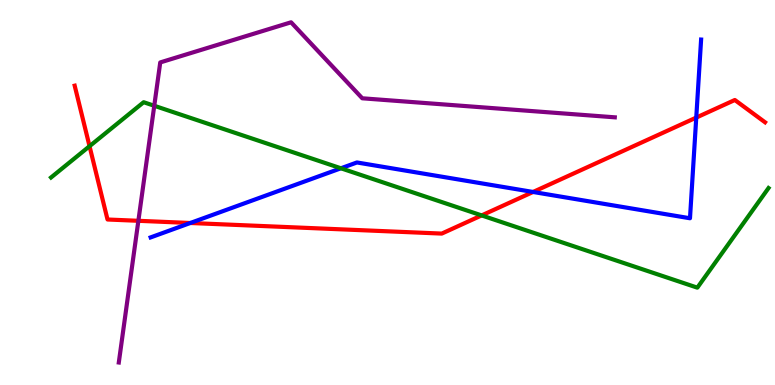[{'lines': ['blue', 'red'], 'intersections': [{'x': 2.46, 'y': 4.21}, {'x': 6.88, 'y': 5.01}, {'x': 8.98, 'y': 6.95}]}, {'lines': ['green', 'red'], 'intersections': [{'x': 1.16, 'y': 6.2}, {'x': 6.21, 'y': 4.4}]}, {'lines': ['purple', 'red'], 'intersections': [{'x': 1.79, 'y': 4.26}]}, {'lines': ['blue', 'green'], 'intersections': [{'x': 4.4, 'y': 5.63}]}, {'lines': ['blue', 'purple'], 'intersections': []}, {'lines': ['green', 'purple'], 'intersections': [{'x': 1.99, 'y': 7.25}]}]